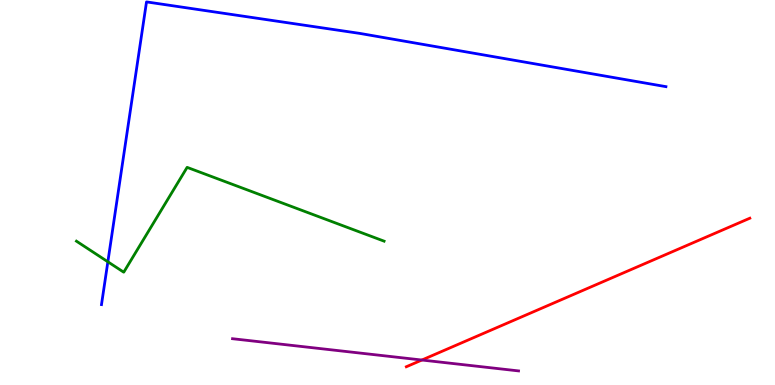[{'lines': ['blue', 'red'], 'intersections': []}, {'lines': ['green', 'red'], 'intersections': []}, {'lines': ['purple', 'red'], 'intersections': [{'x': 5.44, 'y': 0.649}]}, {'lines': ['blue', 'green'], 'intersections': [{'x': 1.39, 'y': 3.2}]}, {'lines': ['blue', 'purple'], 'intersections': []}, {'lines': ['green', 'purple'], 'intersections': []}]